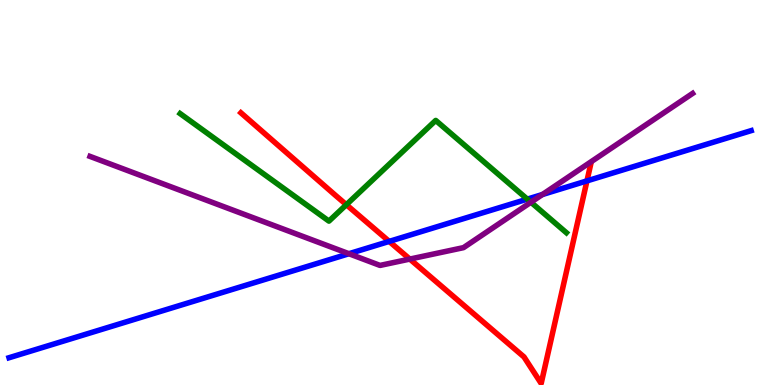[{'lines': ['blue', 'red'], 'intersections': [{'x': 5.02, 'y': 3.73}, {'x': 7.57, 'y': 5.3}]}, {'lines': ['green', 'red'], 'intersections': [{'x': 4.47, 'y': 4.68}]}, {'lines': ['purple', 'red'], 'intersections': [{'x': 5.29, 'y': 3.27}]}, {'lines': ['blue', 'green'], 'intersections': [{'x': 6.8, 'y': 4.83}]}, {'lines': ['blue', 'purple'], 'intersections': [{'x': 4.5, 'y': 3.41}, {'x': 7.0, 'y': 4.95}]}, {'lines': ['green', 'purple'], 'intersections': [{'x': 6.85, 'y': 4.75}]}]